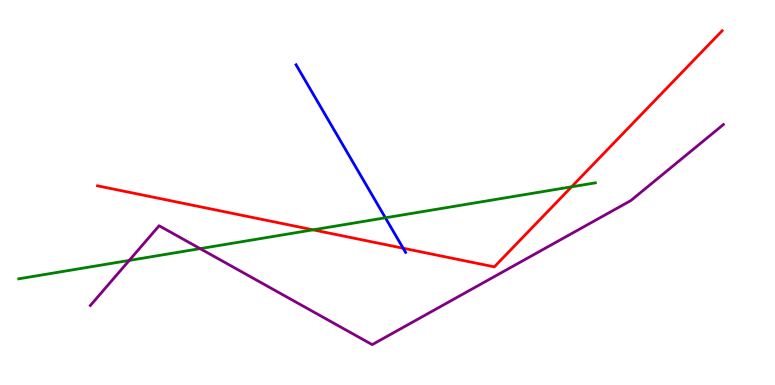[{'lines': ['blue', 'red'], 'intersections': [{'x': 5.2, 'y': 3.55}]}, {'lines': ['green', 'red'], 'intersections': [{'x': 4.04, 'y': 4.03}, {'x': 7.37, 'y': 5.15}]}, {'lines': ['purple', 'red'], 'intersections': []}, {'lines': ['blue', 'green'], 'intersections': [{'x': 4.97, 'y': 4.34}]}, {'lines': ['blue', 'purple'], 'intersections': []}, {'lines': ['green', 'purple'], 'intersections': [{'x': 1.67, 'y': 3.24}, {'x': 2.58, 'y': 3.54}]}]